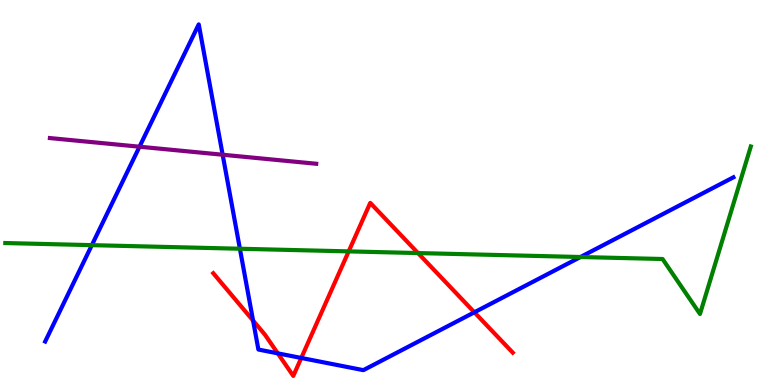[{'lines': ['blue', 'red'], 'intersections': [{'x': 3.27, 'y': 1.67}, {'x': 3.58, 'y': 0.822}, {'x': 3.89, 'y': 0.702}, {'x': 6.12, 'y': 1.89}]}, {'lines': ['green', 'red'], 'intersections': [{'x': 4.5, 'y': 3.47}, {'x': 5.39, 'y': 3.43}]}, {'lines': ['purple', 'red'], 'intersections': []}, {'lines': ['blue', 'green'], 'intersections': [{'x': 1.19, 'y': 3.63}, {'x': 3.1, 'y': 3.54}, {'x': 7.49, 'y': 3.32}]}, {'lines': ['blue', 'purple'], 'intersections': [{'x': 1.8, 'y': 6.19}, {'x': 2.87, 'y': 5.98}]}, {'lines': ['green', 'purple'], 'intersections': []}]